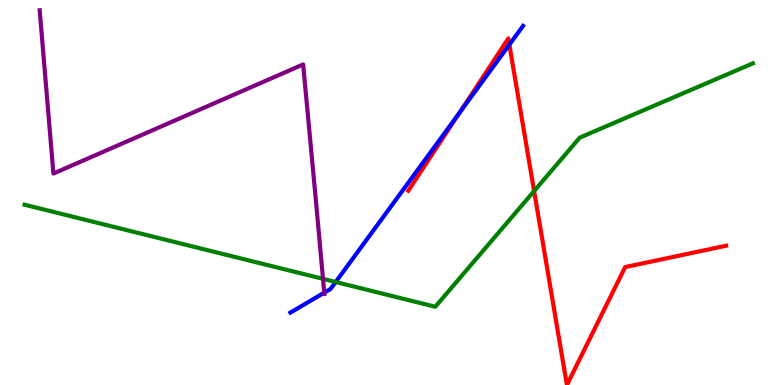[{'lines': ['blue', 'red'], 'intersections': [{'x': 5.93, 'y': 7.07}, {'x': 6.57, 'y': 8.84}]}, {'lines': ['green', 'red'], 'intersections': [{'x': 6.89, 'y': 5.04}]}, {'lines': ['purple', 'red'], 'intersections': []}, {'lines': ['blue', 'green'], 'intersections': [{'x': 4.33, 'y': 2.68}]}, {'lines': ['blue', 'purple'], 'intersections': [{'x': 4.18, 'y': 2.4}]}, {'lines': ['green', 'purple'], 'intersections': [{'x': 4.17, 'y': 2.76}]}]